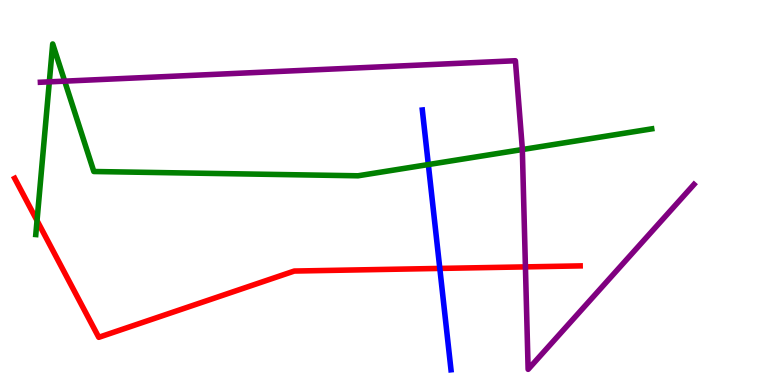[{'lines': ['blue', 'red'], 'intersections': [{'x': 5.67, 'y': 3.03}]}, {'lines': ['green', 'red'], 'intersections': [{'x': 0.478, 'y': 4.27}]}, {'lines': ['purple', 'red'], 'intersections': [{'x': 6.78, 'y': 3.07}]}, {'lines': ['blue', 'green'], 'intersections': [{'x': 5.53, 'y': 5.73}]}, {'lines': ['blue', 'purple'], 'intersections': []}, {'lines': ['green', 'purple'], 'intersections': [{'x': 0.636, 'y': 7.87}, {'x': 0.835, 'y': 7.89}, {'x': 6.74, 'y': 6.12}]}]